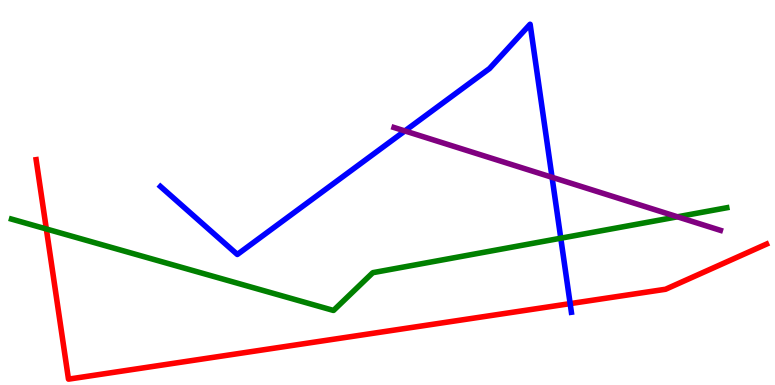[{'lines': ['blue', 'red'], 'intersections': [{'x': 7.36, 'y': 2.11}]}, {'lines': ['green', 'red'], 'intersections': [{'x': 0.598, 'y': 4.05}]}, {'lines': ['purple', 'red'], 'intersections': []}, {'lines': ['blue', 'green'], 'intersections': [{'x': 7.24, 'y': 3.81}]}, {'lines': ['blue', 'purple'], 'intersections': [{'x': 5.22, 'y': 6.6}, {'x': 7.12, 'y': 5.39}]}, {'lines': ['green', 'purple'], 'intersections': [{'x': 8.74, 'y': 4.37}]}]